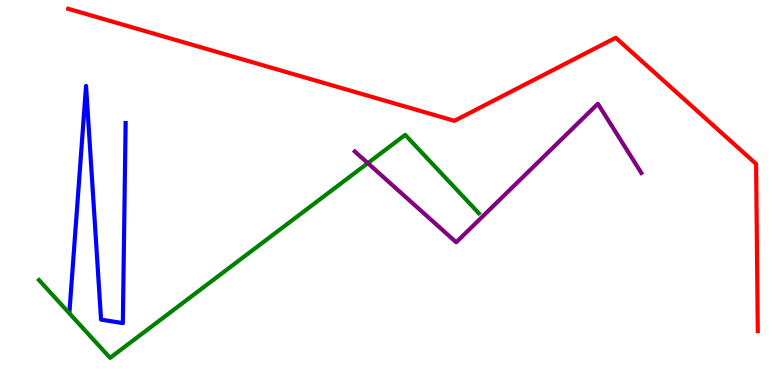[{'lines': ['blue', 'red'], 'intersections': []}, {'lines': ['green', 'red'], 'intersections': []}, {'lines': ['purple', 'red'], 'intersections': []}, {'lines': ['blue', 'green'], 'intersections': []}, {'lines': ['blue', 'purple'], 'intersections': []}, {'lines': ['green', 'purple'], 'intersections': [{'x': 4.75, 'y': 5.76}]}]